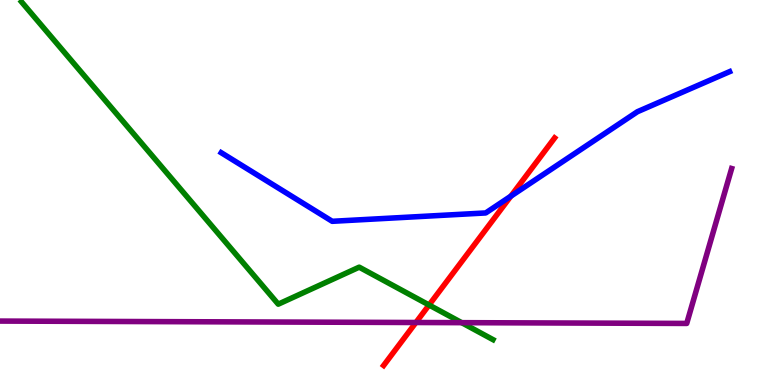[{'lines': ['blue', 'red'], 'intersections': [{'x': 6.59, 'y': 4.91}]}, {'lines': ['green', 'red'], 'intersections': [{'x': 5.54, 'y': 2.08}]}, {'lines': ['purple', 'red'], 'intersections': [{'x': 5.37, 'y': 1.62}]}, {'lines': ['blue', 'green'], 'intersections': []}, {'lines': ['blue', 'purple'], 'intersections': []}, {'lines': ['green', 'purple'], 'intersections': [{'x': 5.96, 'y': 1.62}]}]